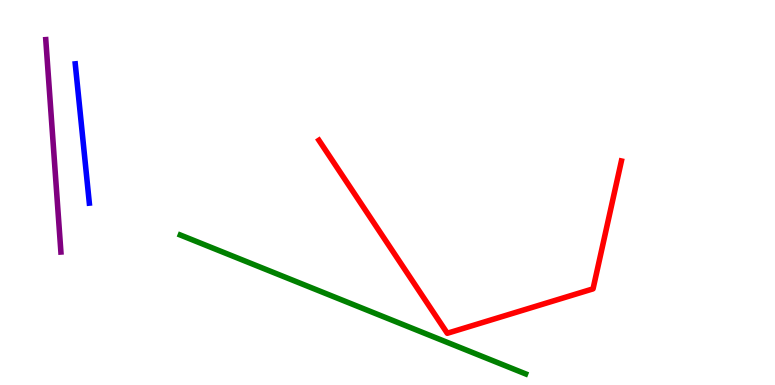[{'lines': ['blue', 'red'], 'intersections': []}, {'lines': ['green', 'red'], 'intersections': []}, {'lines': ['purple', 'red'], 'intersections': []}, {'lines': ['blue', 'green'], 'intersections': []}, {'lines': ['blue', 'purple'], 'intersections': []}, {'lines': ['green', 'purple'], 'intersections': []}]